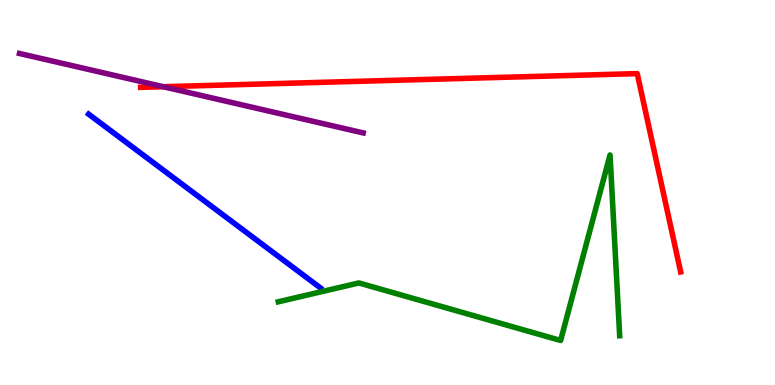[{'lines': ['blue', 'red'], 'intersections': []}, {'lines': ['green', 'red'], 'intersections': []}, {'lines': ['purple', 'red'], 'intersections': [{'x': 2.11, 'y': 7.75}]}, {'lines': ['blue', 'green'], 'intersections': []}, {'lines': ['blue', 'purple'], 'intersections': []}, {'lines': ['green', 'purple'], 'intersections': []}]